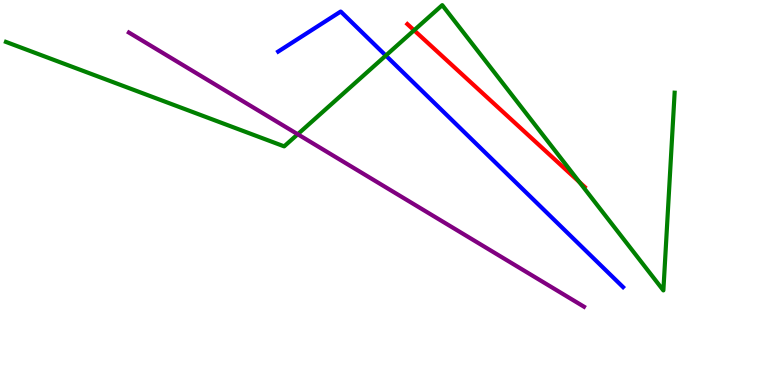[{'lines': ['blue', 'red'], 'intersections': []}, {'lines': ['green', 'red'], 'intersections': [{'x': 5.34, 'y': 9.21}, {'x': 7.48, 'y': 5.27}]}, {'lines': ['purple', 'red'], 'intersections': []}, {'lines': ['blue', 'green'], 'intersections': [{'x': 4.98, 'y': 8.56}]}, {'lines': ['blue', 'purple'], 'intersections': []}, {'lines': ['green', 'purple'], 'intersections': [{'x': 3.84, 'y': 6.51}]}]